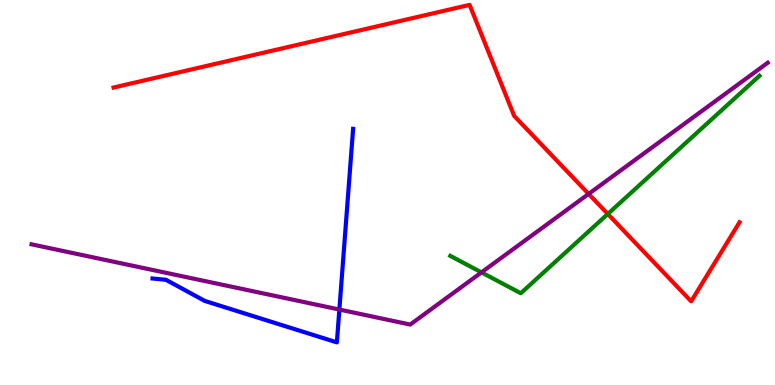[{'lines': ['blue', 'red'], 'intersections': []}, {'lines': ['green', 'red'], 'intersections': [{'x': 7.84, 'y': 4.44}]}, {'lines': ['purple', 'red'], 'intersections': [{'x': 7.6, 'y': 4.96}]}, {'lines': ['blue', 'green'], 'intersections': []}, {'lines': ['blue', 'purple'], 'intersections': [{'x': 4.38, 'y': 1.96}]}, {'lines': ['green', 'purple'], 'intersections': [{'x': 6.21, 'y': 2.92}]}]